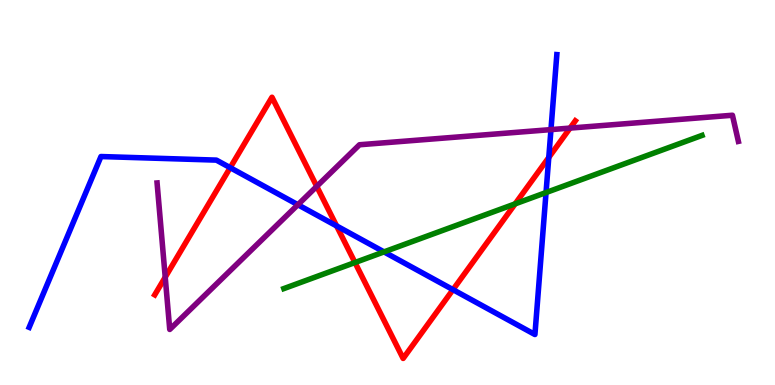[{'lines': ['blue', 'red'], 'intersections': [{'x': 2.97, 'y': 5.64}, {'x': 4.34, 'y': 4.13}, {'x': 5.84, 'y': 2.48}, {'x': 7.08, 'y': 5.91}]}, {'lines': ['green', 'red'], 'intersections': [{'x': 4.58, 'y': 3.18}, {'x': 6.65, 'y': 4.71}]}, {'lines': ['purple', 'red'], 'intersections': [{'x': 2.13, 'y': 2.8}, {'x': 4.09, 'y': 5.16}, {'x': 7.36, 'y': 6.67}]}, {'lines': ['blue', 'green'], 'intersections': [{'x': 4.96, 'y': 3.46}, {'x': 7.05, 'y': 5.0}]}, {'lines': ['blue', 'purple'], 'intersections': [{'x': 3.84, 'y': 4.68}, {'x': 7.11, 'y': 6.63}]}, {'lines': ['green', 'purple'], 'intersections': []}]